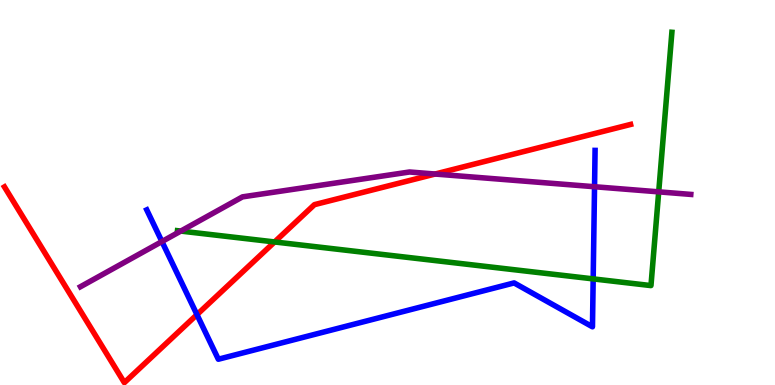[{'lines': ['blue', 'red'], 'intersections': [{'x': 2.54, 'y': 1.83}]}, {'lines': ['green', 'red'], 'intersections': [{'x': 3.54, 'y': 3.72}]}, {'lines': ['purple', 'red'], 'intersections': [{'x': 5.61, 'y': 5.48}]}, {'lines': ['blue', 'green'], 'intersections': [{'x': 7.65, 'y': 2.76}]}, {'lines': ['blue', 'purple'], 'intersections': [{'x': 2.09, 'y': 3.73}, {'x': 7.67, 'y': 5.15}]}, {'lines': ['green', 'purple'], 'intersections': [{'x': 2.33, 'y': 4.0}, {'x': 8.5, 'y': 5.02}]}]